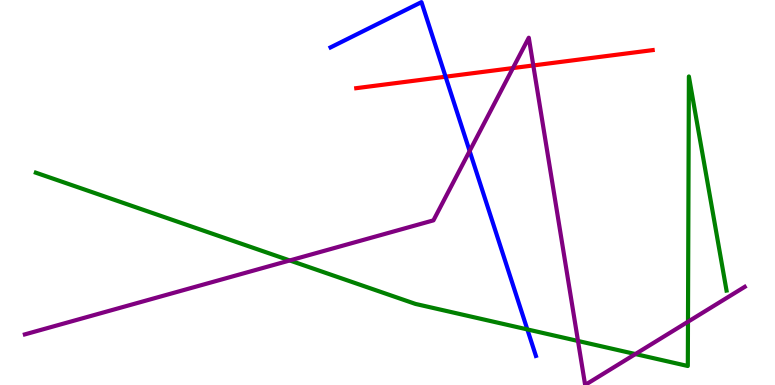[{'lines': ['blue', 'red'], 'intersections': [{'x': 5.75, 'y': 8.01}]}, {'lines': ['green', 'red'], 'intersections': []}, {'lines': ['purple', 'red'], 'intersections': [{'x': 6.62, 'y': 8.23}, {'x': 6.88, 'y': 8.3}]}, {'lines': ['blue', 'green'], 'intersections': [{'x': 6.8, 'y': 1.44}]}, {'lines': ['blue', 'purple'], 'intersections': [{'x': 6.06, 'y': 6.08}]}, {'lines': ['green', 'purple'], 'intersections': [{'x': 3.74, 'y': 3.23}, {'x': 7.46, 'y': 1.14}, {'x': 8.2, 'y': 0.804}, {'x': 8.88, 'y': 1.64}]}]